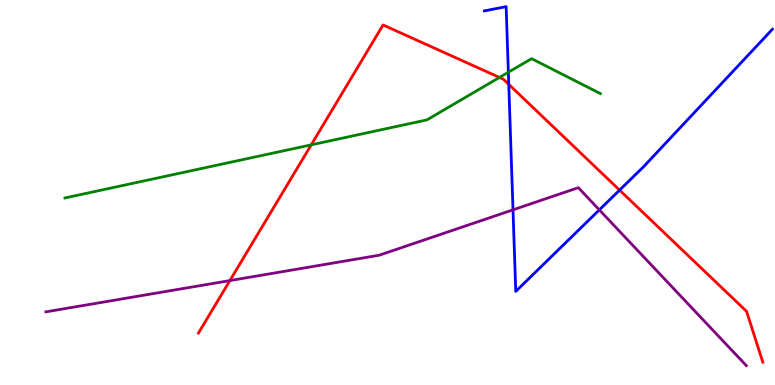[{'lines': ['blue', 'red'], 'intersections': [{'x': 6.56, 'y': 7.81}, {'x': 7.99, 'y': 5.06}]}, {'lines': ['green', 'red'], 'intersections': [{'x': 4.02, 'y': 6.24}, {'x': 6.44, 'y': 7.99}]}, {'lines': ['purple', 'red'], 'intersections': [{'x': 2.97, 'y': 2.71}]}, {'lines': ['blue', 'green'], 'intersections': [{'x': 6.56, 'y': 8.12}]}, {'lines': ['blue', 'purple'], 'intersections': [{'x': 6.62, 'y': 4.55}, {'x': 7.73, 'y': 4.55}]}, {'lines': ['green', 'purple'], 'intersections': []}]